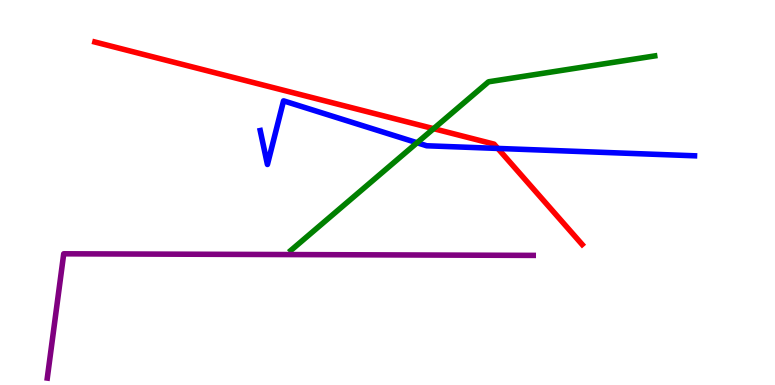[{'lines': ['blue', 'red'], 'intersections': [{'x': 6.42, 'y': 6.14}]}, {'lines': ['green', 'red'], 'intersections': [{'x': 5.59, 'y': 6.66}]}, {'lines': ['purple', 'red'], 'intersections': []}, {'lines': ['blue', 'green'], 'intersections': [{'x': 5.38, 'y': 6.29}]}, {'lines': ['blue', 'purple'], 'intersections': []}, {'lines': ['green', 'purple'], 'intersections': []}]